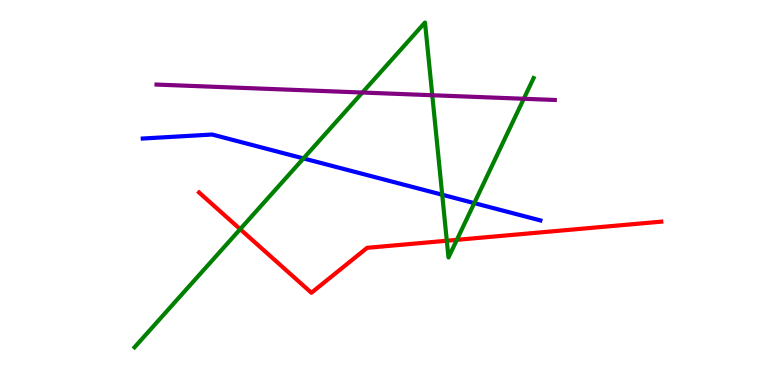[{'lines': ['blue', 'red'], 'intersections': []}, {'lines': ['green', 'red'], 'intersections': [{'x': 3.1, 'y': 4.05}, {'x': 5.77, 'y': 3.75}, {'x': 5.89, 'y': 3.77}]}, {'lines': ['purple', 'red'], 'intersections': []}, {'lines': ['blue', 'green'], 'intersections': [{'x': 3.92, 'y': 5.89}, {'x': 5.71, 'y': 4.94}, {'x': 6.12, 'y': 4.72}]}, {'lines': ['blue', 'purple'], 'intersections': []}, {'lines': ['green', 'purple'], 'intersections': [{'x': 4.68, 'y': 7.6}, {'x': 5.58, 'y': 7.53}, {'x': 6.76, 'y': 7.43}]}]